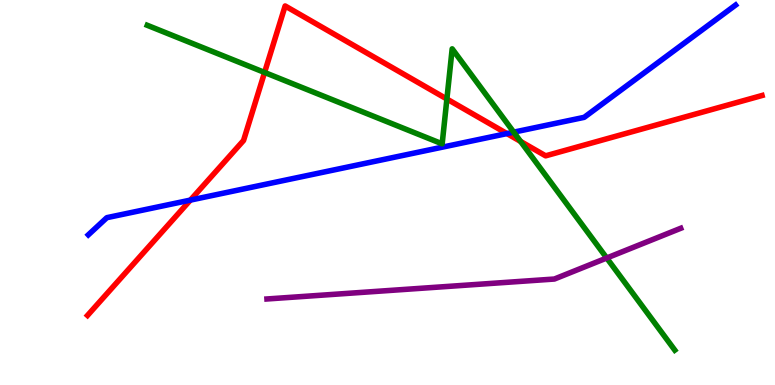[{'lines': ['blue', 'red'], 'intersections': [{'x': 2.46, 'y': 4.8}, {'x': 6.54, 'y': 6.53}]}, {'lines': ['green', 'red'], 'intersections': [{'x': 3.41, 'y': 8.12}, {'x': 5.77, 'y': 7.43}, {'x': 6.72, 'y': 6.33}]}, {'lines': ['purple', 'red'], 'intersections': []}, {'lines': ['blue', 'green'], 'intersections': [{'x': 6.63, 'y': 6.57}]}, {'lines': ['blue', 'purple'], 'intersections': []}, {'lines': ['green', 'purple'], 'intersections': [{'x': 7.83, 'y': 3.3}]}]